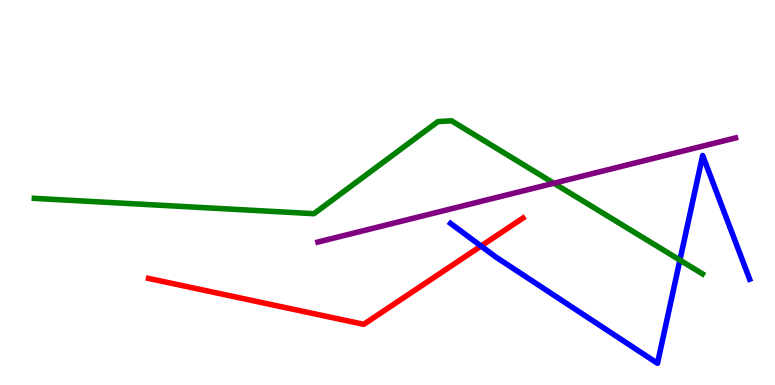[{'lines': ['blue', 'red'], 'intersections': [{'x': 6.21, 'y': 3.61}]}, {'lines': ['green', 'red'], 'intersections': []}, {'lines': ['purple', 'red'], 'intersections': []}, {'lines': ['blue', 'green'], 'intersections': [{'x': 8.77, 'y': 3.24}]}, {'lines': ['blue', 'purple'], 'intersections': []}, {'lines': ['green', 'purple'], 'intersections': [{'x': 7.15, 'y': 5.24}]}]